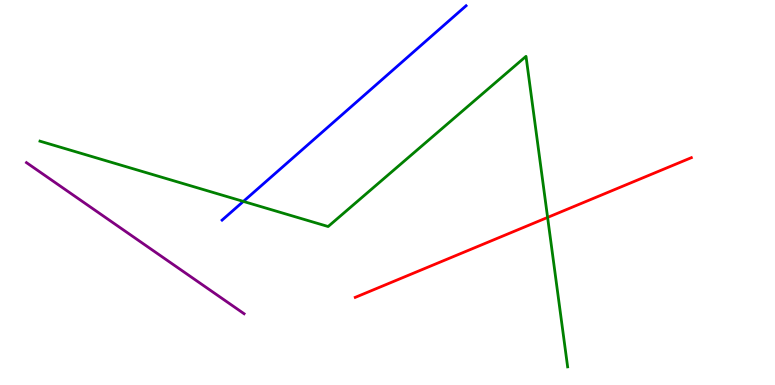[{'lines': ['blue', 'red'], 'intersections': []}, {'lines': ['green', 'red'], 'intersections': [{'x': 7.07, 'y': 4.35}]}, {'lines': ['purple', 'red'], 'intersections': []}, {'lines': ['blue', 'green'], 'intersections': [{'x': 3.14, 'y': 4.77}]}, {'lines': ['blue', 'purple'], 'intersections': []}, {'lines': ['green', 'purple'], 'intersections': []}]